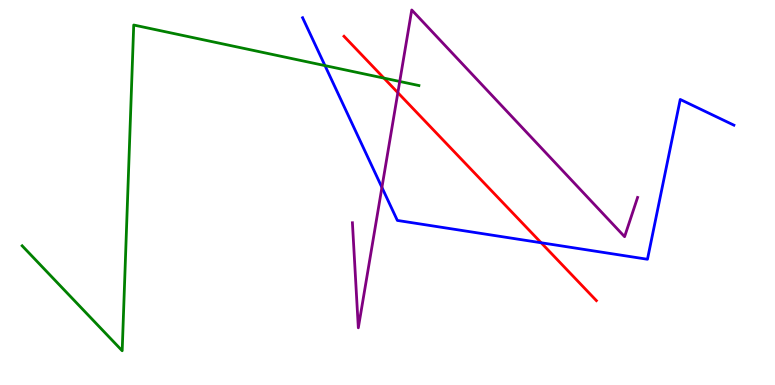[{'lines': ['blue', 'red'], 'intersections': [{'x': 6.98, 'y': 3.69}]}, {'lines': ['green', 'red'], 'intersections': [{'x': 4.95, 'y': 7.97}]}, {'lines': ['purple', 'red'], 'intersections': [{'x': 5.13, 'y': 7.59}]}, {'lines': ['blue', 'green'], 'intersections': [{'x': 4.19, 'y': 8.3}]}, {'lines': ['blue', 'purple'], 'intersections': [{'x': 4.93, 'y': 5.13}]}, {'lines': ['green', 'purple'], 'intersections': [{'x': 5.16, 'y': 7.88}]}]